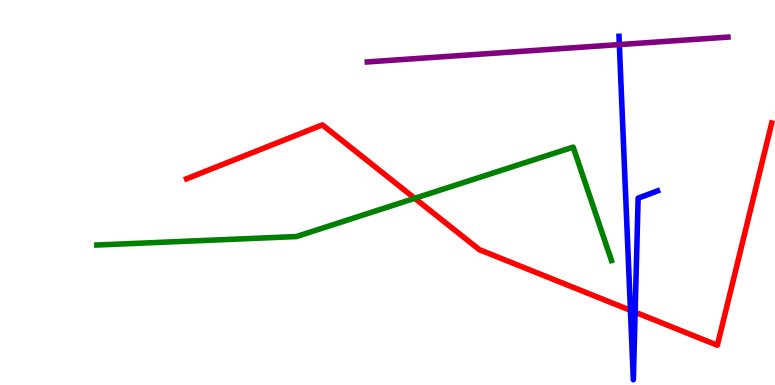[{'lines': ['blue', 'red'], 'intersections': [{'x': 8.13, 'y': 1.94}, {'x': 8.2, 'y': 1.89}]}, {'lines': ['green', 'red'], 'intersections': [{'x': 5.35, 'y': 4.85}]}, {'lines': ['purple', 'red'], 'intersections': []}, {'lines': ['blue', 'green'], 'intersections': []}, {'lines': ['blue', 'purple'], 'intersections': [{'x': 7.99, 'y': 8.84}]}, {'lines': ['green', 'purple'], 'intersections': []}]